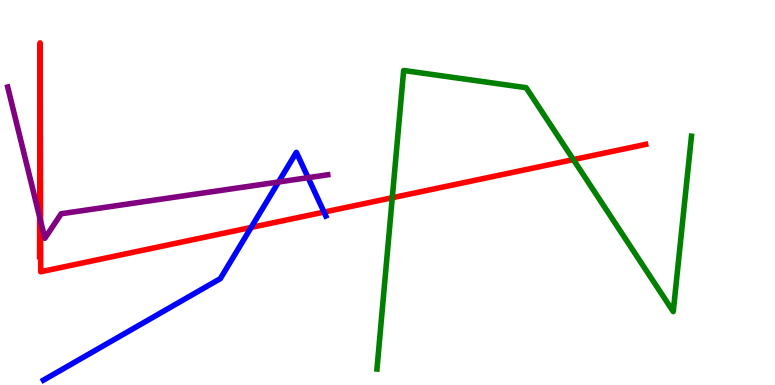[{'lines': ['blue', 'red'], 'intersections': [{'x': 3.24, 'y': 4.09}, {'x': 4.18, 'y': 4.49}]}, {'lines': ['green', 'red'], 'intersections': [{'x': 5.06, 'y': 4.86}, {'x': 7.4, 'y': 5.85}]}, {'lines': ['purple', 'red'], 'intersections': [{'x': 0.512, 'y': 4.36}, {'x': 0.523, 'y': 4.26}]}, {'lines': ['blue', 'green'], 'intersections': []}, {'lines': ['blue', 'purple'], 'intersections': [{'x': 3.59, 'y': 5.27}, {'x': 3.98, 'y': 5.39}]}, {'lines': ['green', 'purple'], 'intersections': []}]